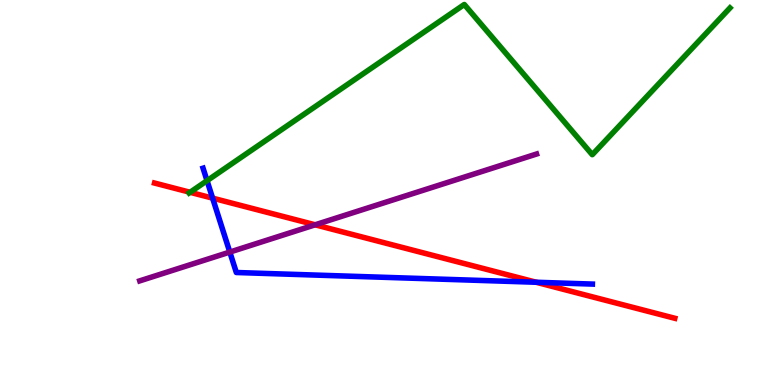[{'lines': ['blue', 'red'], 'intersections': [{'x': 2.74, 'y': 4.85}, {'x': 6.92, 'y': 2.67}]}, {'lines': ['green', 'red'], 'intersections': [{'x': 2.45, 'y': 5.01}]}, {'lines': ['purple', 'red'], 'intersections': [{'x': 4.07, 'y': 4.16}]}, {'lines': ['blue', 'green'], 'intersections': [{'x': 2.67, 'y': 5.31}]}, {'lines': ['blue', 'purple'], 'intersections': [{'x': 2.97, 'y': 3.45}]}, {'lines': ['green', 'purple'], 'intersections': []}]